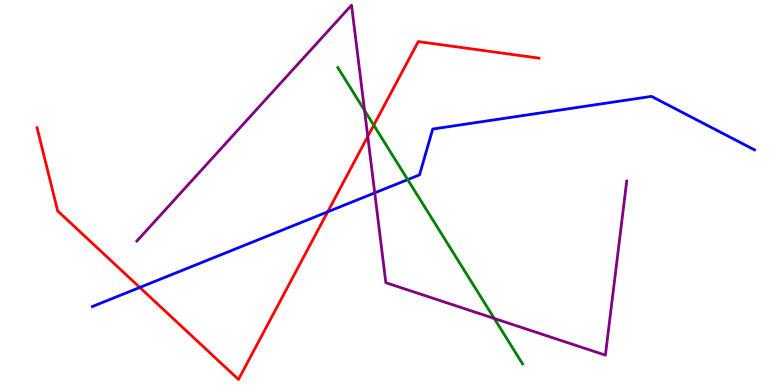[{'lines': ['blue', 'red'], 'intersections': [{'x': 1.8, 'y': 2.53}, {'x': 4.23, 'y': 4.5}]}, {'lines': ['green', 'red'], 'intersections': [{'x': 4.82, 'y': 6.75}]}, {'lines': ['purple', 'red'], 'intersections': [{'x': 4.75, 'y': 6.45}]}, {'lines': ['blue', 'green'], 'intersections': [{'x': 5.26, 'y': 5.33}]}, {'lines': ['blue', 'purple'], 'intersections': [{'x': 4.84, 'y': 4.99}]}, {'lines': ['green', 'purple'], 'intersections': [{'x': 4.7, 'y': 7.13}, {'x': 6.38, 'y': 1.73}]}]